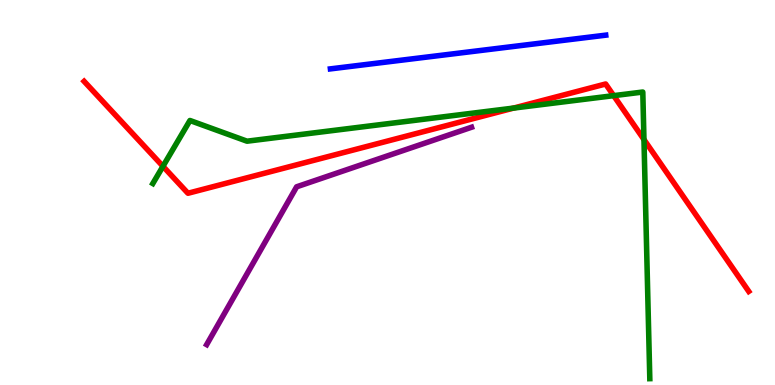[{'lines': ['blue', 'red'], 'intersections': []}, {'lines': ['green', 'red'], 'intersections': [{'x': 2.1, 'y': 5.68}, {'x': 6.63, 'y': 7.19}, {'x': 7.92, 'y': 7.52}, {'x': 8.31, 'y': 6.38}]}, {'lines': ['purple', 'red'], 'intersections': []}, {'lines': ['blue', 'green'], 'intersections': []}, {'lines': ['blue', 'purple'], 'intersections': []}, {'lines': ['green', 'purple'], 'intersections': []}]